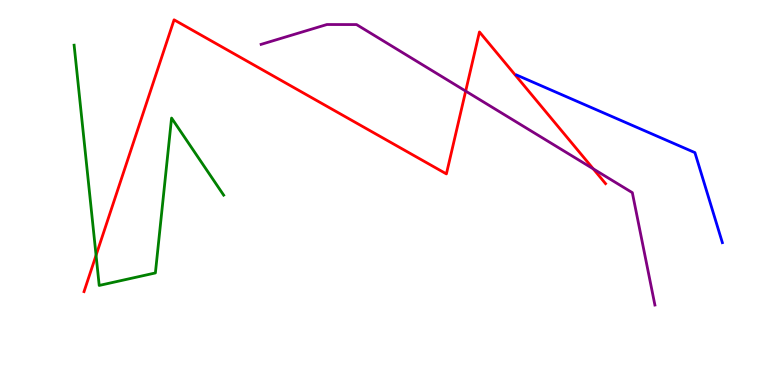[{'lines': ['blue', 'red'], 'intersections': []}, {'lines': ['green', 'red'], 'intersections': [{'x': 1.24, 'y': 3.37}]}, {'lines': ['purple', 'red'], 'intersections': [{'x': 6.01, 'y': 7.63}, {'x': 7.66, 'y': 5.61}]}, {'lines': ['blue', 'green'], 'intersections': []}, {'lines': ['blue', 'purple'], 'intersections': []}, {'lines': ['green', 'purple'], 'intersections': []}]